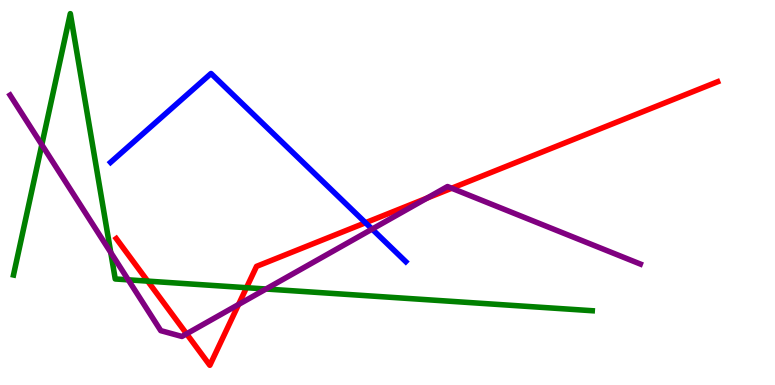[{'lines': ['blue', 'red'], 'intersections': [{'x': 4.72, 'y': 4.21}]}, {'lines': ['green', 'red'], 'intersections': [{'x': 1.91, 'y': 2.7}, {'x': 3.18, 'y': 2.53}]}, {'lines': ['purple', 'red'], 'intersections': [{'x': 2.41, 'y': 1.33}, {'x': 3.08, 'y': 2.09}, {'x': 5.51, 'y': 4.85}, {'x': 5.83, 'y': 5.11}]}, {'lines': ['blue', 'green'], 'intersections': []}, {'lines': ['blue', 'purple'], 'intersections': [{'x': 4.8, 'y': 4.05}]}, {'lines': ['green', 'purple'], 'intersections': [{'x': 0.54, 'y': 6.24}, {'x': 1.43, 'y': 3.44}, {'x': 1.65, 'y': 2.73}, {'x': 3.43, 'y': 2.49}]}]